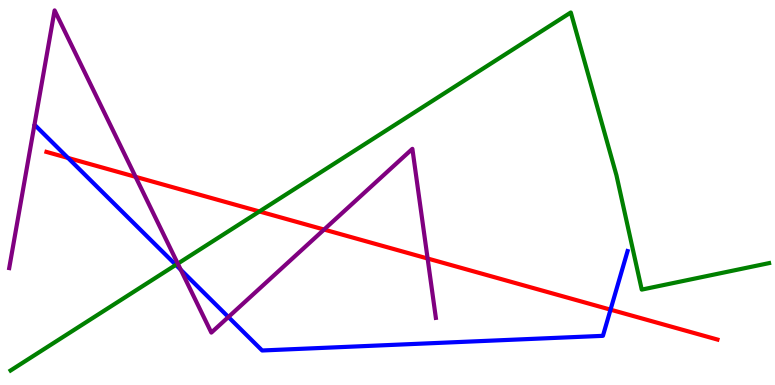[{'lines': ['blue', 'red'], 'intersections': [{'x': 0.878, 'y': 5.9}, {'x': 7.88, 'y': 1.96}]}, {'lines': ['green', 'red'], 'intersections': [{'x': 3.35, 'y': 4.51}]}, {'lines': ['purple', 'red'], 'intersections': [{'x': 1.75, 'y': 5.41}, {'x': 4.18, 'y': 4.04}, {'x': 5.52, 'y': 3.29}]}, {'lines': ['blue', 'green'], 'intersections': [{'x': 2.27, 'y': 3.12}]}, {'lines': ['blue', 'purple'], 'intersections': [{'x': 2.33, 'y': 2.99}, {'x': 2.95, 'y': 1.77}]}, {'lines': ['green', 'purple'], 'intersections': [{'x': 2.29, 'y': 3.15}]}]